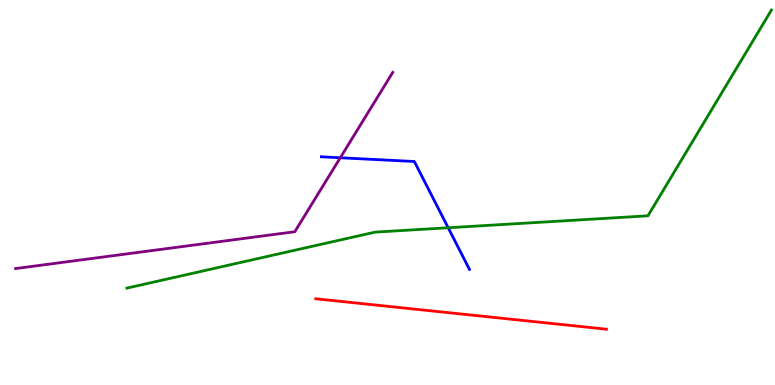[{'lines': ['blue', 'red'], 'intersections': []}, {'lines': ['green', 'red'], 'intersections': []}, {'lines': ['purple', 'red'], 'intersections': []}, {'lines': ['blue', 'green'], 'intersections': [{'x': 5.78, 'y': 4.08}]}, {'lines': ['blue', 'purple'], 'intersections': [{'x': 4.39, 'y': 5.9}]}, {'lines': ['green', 'purple'], 'intersections': []}]